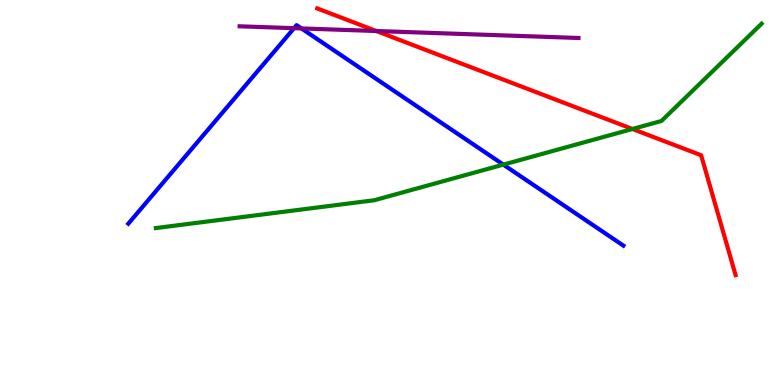[{'lines': ['blue', 'red'], 'intersections': []}, {'lines': ['green', 'red'], 'intersections': [{'x': 8.16, 'y': 6.65}]}, {'lines': ['purple', 'red'], 'intersections': [{'x': 4.86, 'y': 9.19}]}, {'lines': ['blue', 'green'], 'intersections': [{'x': 6.49, 'y': 5.72}]}, {'lines': ['blue', 'purple'], 'intersections': [{'x': 3.79, 'y': 9.27}, {'x': 3.89, 'y': 9.26}]}, {'lines': ['green', 'purple'], 'intersections': []}]